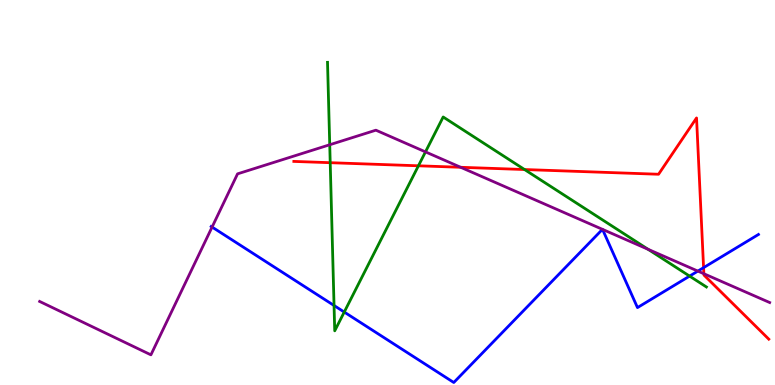[{'lines': ['blue', 'red'], 'intersections': [{'x': 9.08, 'y': 3.05}]}, {'lines': ['green', 'red'], 'intersections': [{'x': 4.26, 'y': 5.77}, {'x': 5.4, 'y': 5.69}, {'x': 6.77, 'y': 5.6}]}, {'lines': ['purple', 'red'], 'intersections': [{'x': 5.94, 'y': 5.65}, {'x': 9.08, 'y': 2.89}]}, {'lines': ['blue', 'green'], 'intersections': [{'x': 4.31, 'y': 2.07}, {'x': 4.44, 'y': 1.89}, {'x': 8.9, 'y': 2.83}]}, {'lines': ['blue', 'purple'], 'intersections': [{'x': 2.74, 'y': 4.1}, {'x': 7.77, 'y': 4.04}, {'x': 7.77, 'y': 4.04}, {'x': 9.0, 'y': 2.96}]}, {'lines': ['green', 'purple'], 'intersections': [{'x': 4.25, 'y': 6.24}, {'x': 5.49, 'y': 6.05}, {'x': 8.36, 'y': 3.52}]}]